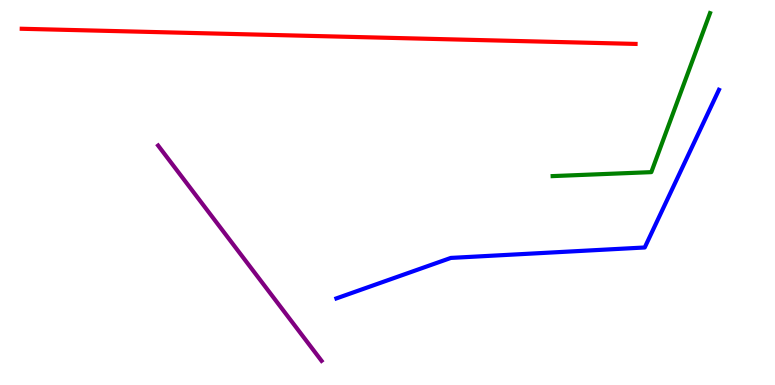[{'lines': ['blue', 'red'], 'intersections': []}, {'lines': ['green', 'red'], 'intersections': []}, {'lines': ['purple', 'red'], 'intersections': []}, {'lines': ['blue', 'green'], 'intersections': []}, {'lines': ['blue', 'purple'], 'intersections': []}, {'lines': ['green', 'purple'], 'intersections': []}]